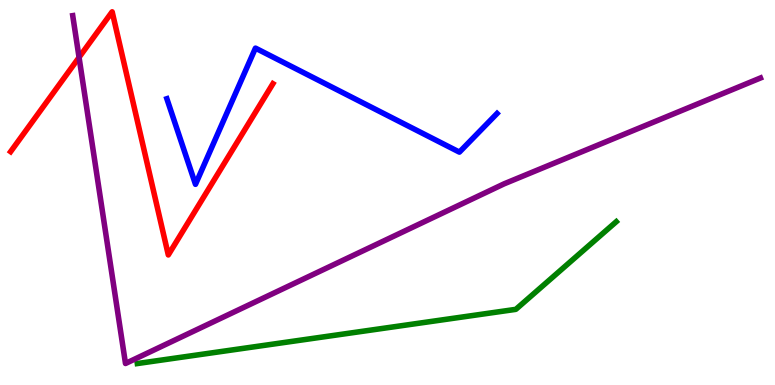[{'lines': ['blue', 'red'], 'intersections': []}, {'lines': ['green', 'red'], 'intersections': []}, {'lines': ['purple', 'red'], 'intersections': [{'x': 1.02, 'y': 8.51}]}, {'lines': ['blue', 'green'], 'intersections': []}, {'lines': ['blue', 'purple'], 'intersections': []}, {'lines': ['green', 'purple'], 'intersections': []}]